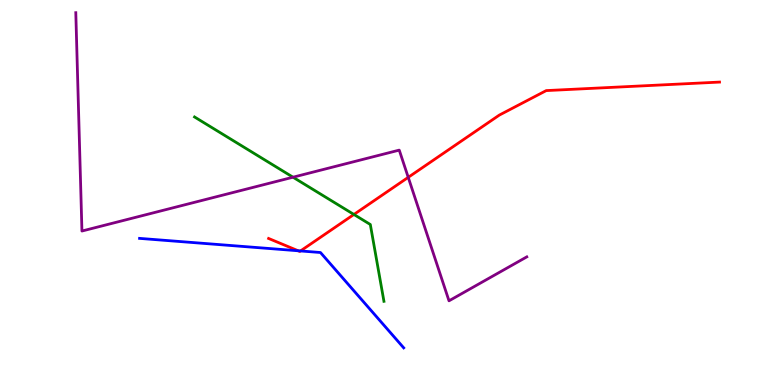[{'lines': ['blue', 'red'], 'intersections': [{'x': 3.85, 'y': 3.49}, {'x': 3.88, 'y': 3.48}]}, {'lines': ['green', 'red'], 'intersections': [{'x': 4.57, 'y': 4.43}]}, {'lines': ['purple', 'red'], 'intersections': [{'x': 5.27, 'y': 5.39}]}, {'lines': ['blue', 'green'], 'intersections': []}, {'lines': ['blue', 'purple'], 'intersections': []}, {'lines': ['green', 'purple'], 'intersections': [{'x': 3.78, 'y': 5.4}]}]